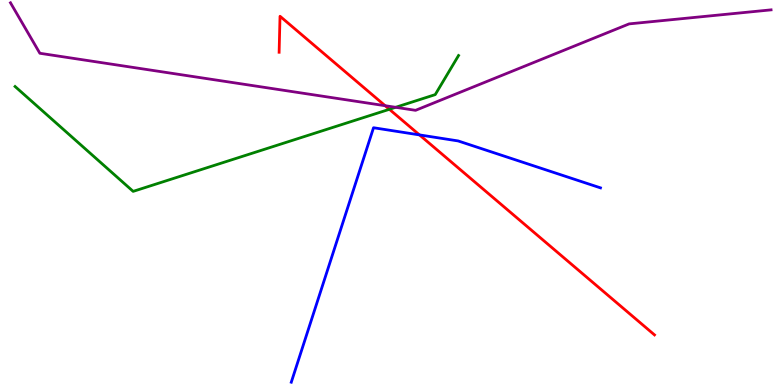[{'lines': ['blue', 'red'], 'intersections': [{'x': 5.41, 'y': 6.5}]}, {'lines': ['green', 'red'], 'intersections': [{'x': 5.02, 'y': 7.16}]}, {'lines': ['purple', 'red'], 'intersections': [{'x': 4.97, 'y': 7.25}]}, {'lines': ['blue', 'green'], 'intersections': []}, {'lines': ['blue', 'purple'], 'intersections': []}, {'lines': ['green', 'purple'], 'intersections': [{'x': 5.1, 'y': 7.21}]}]